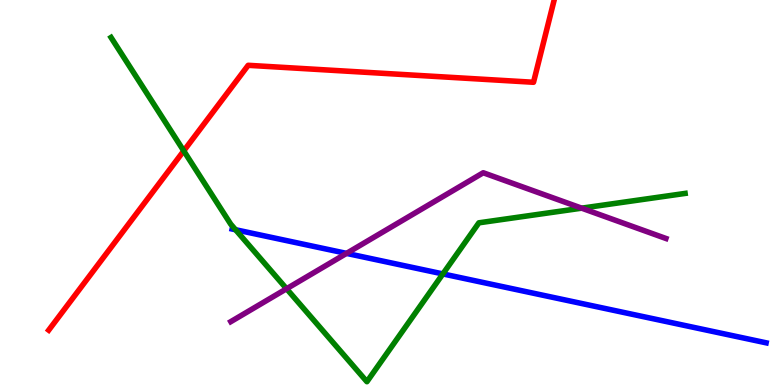[{'lines': ['blue', 'red'], 'intersections': []}, {'lines': ['green', 'red'], 'intersections': [{'x': 2.37, 'y': 6.08}]}, {'lines': ['purple', 'red'], 'intersections': []}, {'lines': ['blue', 'green'], 'intersections': [{'x': 3.04, 'y': 4.03}, {'x': 5.71, 'y': 2.89}]}, {'lines': ['blue', 'purple'], 'intersections': [{'x': 4.47, 'y': 3.42}]}, {'lines': ['green', 'purple'], 'intersections': [{'x': 3.7, 'y': 2.5}, {'x': 7.51, 'y': 4.59}]}]